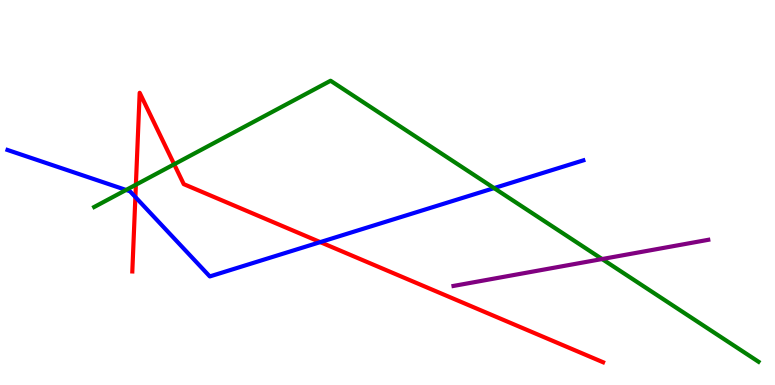[{'lines': ['blue', 'red'], 'intersections': [{'x': 1.75, 'y': 4.88}, {'x': 4.13, 'y': 3.71}]}, {'lines': ['green', 'red'], 'intersections': [{'x': 1.75, 'y': 5.2}, {'x': 2.25, 'y': 5.73}]}, {'lines': ['purple', 'red'], 'intersections': []}, {'lines': ['blue', 'green'], 'intersections': [{'x': 1.63, 'y': 5.07}, {'x': 6.38, 'y': 5.11}]}, {'lines': ['blue', 'purple'], 'intersections': []}, {'lines': ['green', 'purple'], 'intersections': [{'x': 7.77, 'y': 3.27}]}]